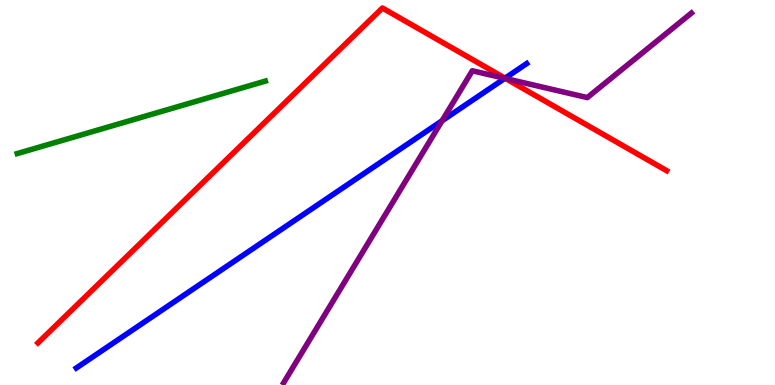[{'lines': ['blue', 'red'], 'intersections': [{'x': 6.52, 'y': 7.97}]}, {'lines': ['green', 'red'], 'intersections': []}, {'lines': ['purple', 'red'], 'intersections': [{'x': 6.52, 'y': 7.96}]}, {'lines': ['blue', 'green'], 'intersections': []}, {'lines': ['blue', 'purple'], 'intersections': [{'x': 5.7, 'y': 6.86}, {'x': 6.51, 'y': 7.97}]}, {'lines': ['green', 'purple'], 'intersections': []}]